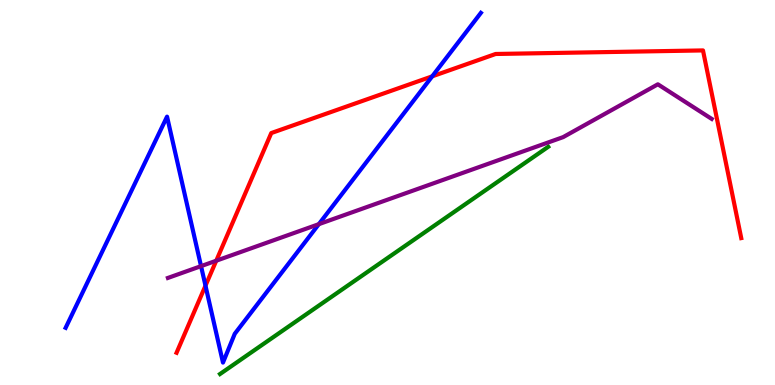[{'lines': ['blue', 'red'], 'intersections': [{'x': 2.65, 'y': 2.58}, {'x': 5.58, 'y': 8.02}]}, {'lines': ['green', 'red'], 'intersections': []}, {'lines': ['purple', 'red'], 'intersections': [{'x': 2.79, 'y': 3.23}]}, {'lines': ['blue', 'green'], 'intersections': []}, {'lines': ['blue', 'purple'], 'intersections': [{'x': 2.59, 'y': 3.09}, {'x': 4.11, 'y': 4.18}]}, {'lines': ['green', 'purple'], 'intersections': []}]